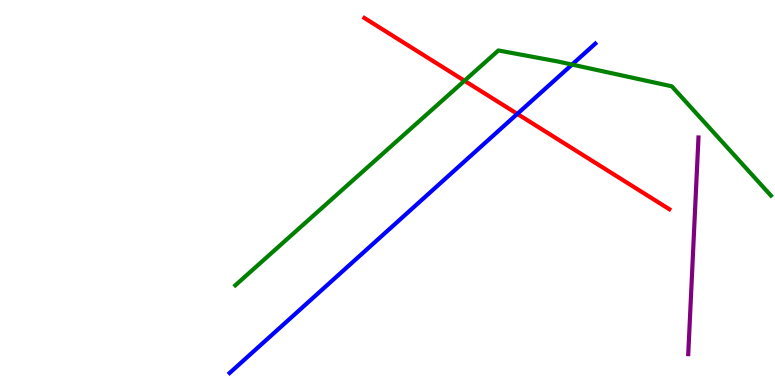[{'lines': ['blue', 'red'], 'intersections': [{'x': 6.67, 'y': 7.04}]}, {'lines': ['green', 'red'], 'intersections': [{'x': 5.99, 'y': 7.9}]}, {'lines': ['purple', 'red'], 'intersections': []}, {'lines': ['blue', 'green'], 'intersections': [{'x': 7.38, 'y': 8.32}]}, {'lines': ['blue', 'purple'], 'intersections': []}, {'lines': ['green', 'purple'], 'intersections': []}]